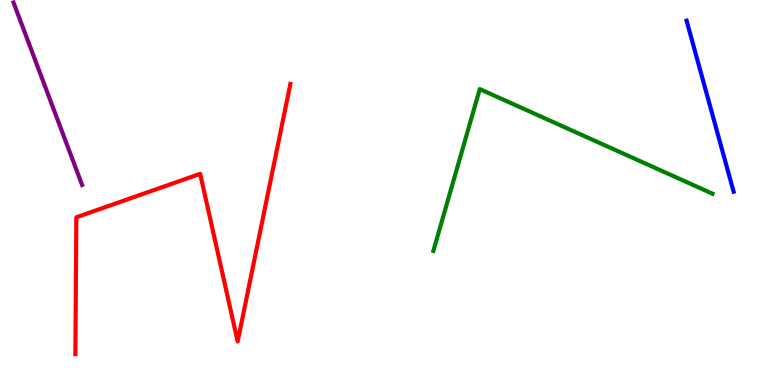[{'lines': ['blue', 'red'], 'intersections': []}, {'lines': ['green', 'red'], 'intersections': []}, {'lines': ['purple', 'red'], 'intersections': []}, {'lines': ['blue', 'green'], 'intersections': []}, {'lines': ['blue', 'purple'], 'intersections': []}, {'lines': ['green', 'purple'], 'intersections': []}]